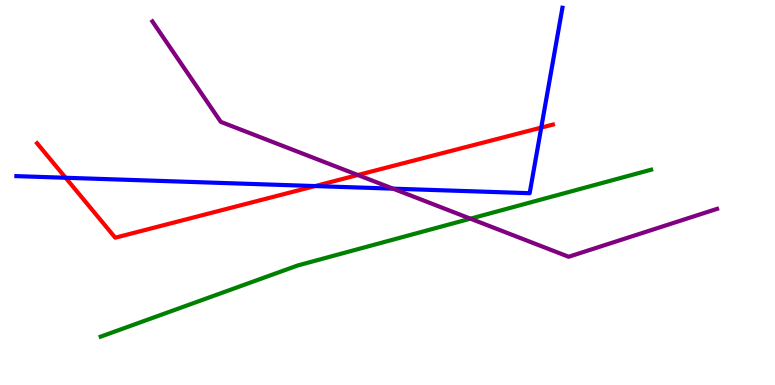[{'lines': ['blue', 'red'], 'intersections': [{'x': 0.847, 'y': 5.38}, {'x': 4.07, 'y': 5.17}, {'x': 6.98, 'y': 6.69}]}, {'lines': ['green', 'red'], 'intersections': []}, {'lines': ['purple', 'red'], 'intersections': [{'x': 4.62, 'y': 5.45}]}, {'lines': ['blue', 'green'], 'intersections': []}, {'lines': ['blue', 'purple'], 'intersections': [{'x': 5.07, 'y': 5.1}]}, {'lines': ['green', 'purple'], 'intersections': [{'x': 6.07, 'y': 4.32}]}]